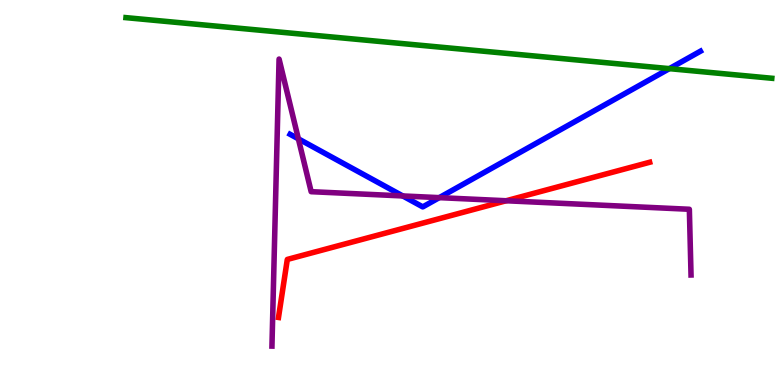[{'lines': ['blue', 'red'], 'intersections': []}, {'lines': ['green', 'red'], 'intersections': []}, {'lines': ['purple', 'red'], 'intersections': [{'x': 6.53, 'y': 4.79}]}, {'lines': ['blue', 'green'], 'intersections': [{'x': 8.64, 'y': 8.22}]}, {'lines': ['blue', 'purple'], 'intersections': [{'x': 3.85, 'y': 6.39}, {'x': 5.2, 'y': 4.91}, {'x': 5.67, 'y': 4.87}]}, {'lines': ['green', 'purple'], 'intersections': []}]